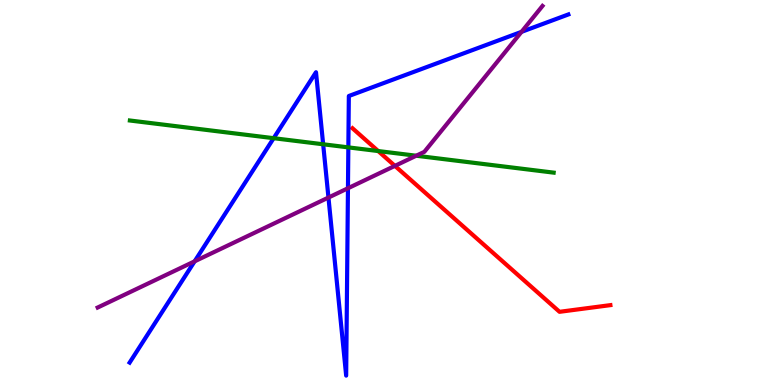[{'lines': ['blue', 'red'], 'intersections': []}, {'lines': ['green', 'red'], 'intersections': [{'x': 4.88, 'y': 6.08}]}, {'lines': ['purple', 'red'], 'intersections': [{'x': 5.1, 'y': 5.69}]}, {'lines': ['blue', 'green'], 'intersections': [{'x': 3.53, 'y': 6.41}, {'x': 4.17, 'y': 6.25}, {'x': 4.49, 'y': 6.17}]}, {'lines': ['blue', 'purple'], 'intersections': [{'x': 2.51, 'y': 3.21}, {'x': 4.24, 'y': 4.87}, {'x': 4.49, 'y': 5.11}, {'x': 6.73, 'y': 9.17}]}, {'lines': ['green', 'purple'], 'intersections': [{'x': 5.37, 'y': 5.96}]}]